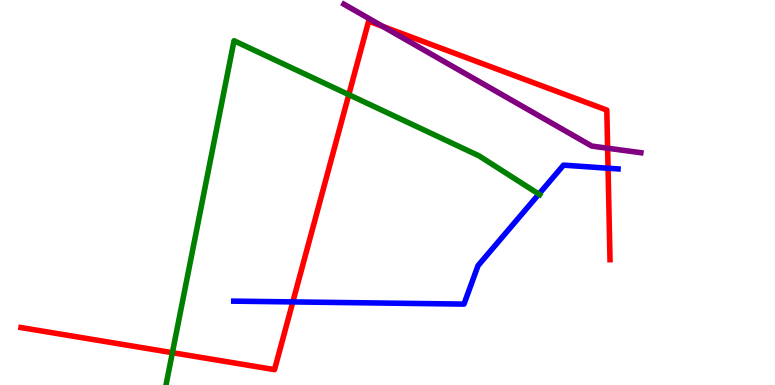[{'lines': ['blue', 'red'], 'intersections': [{'x': 3.78, 'y': 2.16}, {'x': 7.85, 'y': 5.63}]}, {'lines': ['green', 'red'], 'intersections': [{'x': 2.22, 'y': 0.839}, {'x': 4.5, 'y': 7.54}]}, {'lines': ['purple', 'red'], 'intersections': [{'x': 4.94, 'y': 9.31}, {'x': 7.84, 'y': 6.15}]}, {'lines': ['blue', 'green'], 'intersections': [{'x': 6.95, 'y': 4.96}]}, {'lines': ['blue', 'purple'], 'intersections': []}, {'lines': ['green', 'purple'], 'intersections': []}]